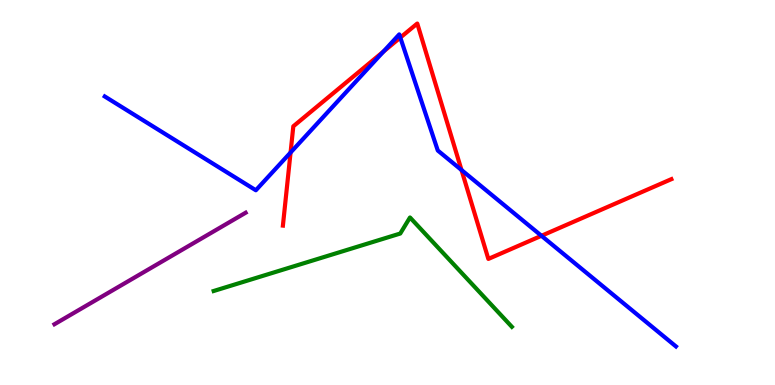[{'lines': ['blue', 'red'], 'intersections': [{'x': 3.75, 'y': 6.04}, {'x': 4.95, 'y': 8.66}, {'x': 5.17, 'y': 9.02}, {'x': 5.95, 'y': 5.58}, {'x': 6.99, 'y': 3.88}]}, {'lines': ['green', 'red'], 'intersections': []}, {'lines': ['purple', 'red'], 'intersections': []}, {'lines': ['blue', 'green'], 'intersections': []}, {'lines': ['blue', 'purple'], 'intersections': []}, {'lines': ['green', 'purple'], 'intersections': []}]